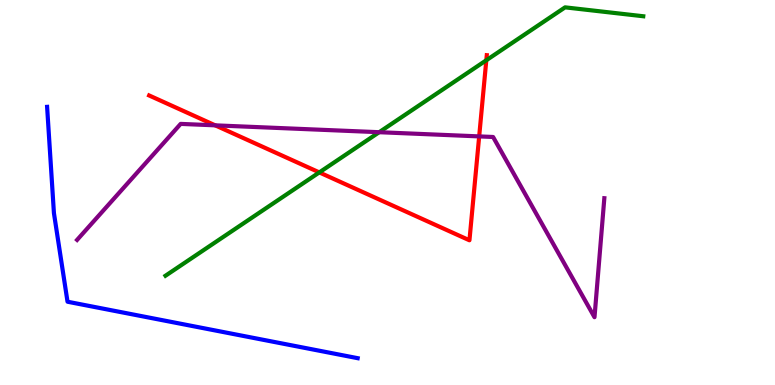[{'lines': ['blue', 'red'], 'intersections': []}, {'lines': ['green', 'red'], 'intersections': [{'x': 4.12, 'y': 5.52}, {'x': 6.27, 'y': 8.43}]}, {'lines': ['purple', 'red'], 'intersections': [{'x': 2.78, 'y': 6.74}, {'x': 6.18, 'y': 6.46}]}, {'lines': ['blue', 'green'], 'intersections': []}, {'lines': ['blue', 'purple'], 'intersections': []}, {'lines': ['green', 'purple'], 'intersections': [{'x': 4.89, 'y': 6.57}]}]